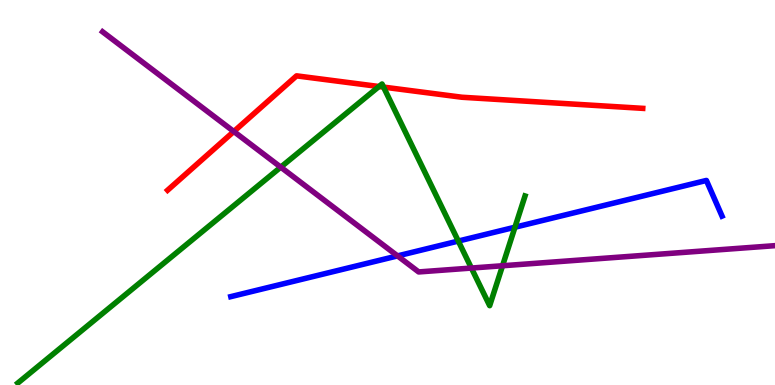[{'lines': ['blue', 'red'], 'intersections': []}, {'lines': ['green', 'red'], 'intersections': [{'x': 4.89, 'y': 7.75}, {'x': 4.95, 'y': 7.74}]}, {'lines': ['purple', 'red'], 'intersections': [{'x': 3.02, 'y': 6.58}]}, {'lines': ['blue', 'green'], 'intersections': [{'x': 5.91, 'y': 3.74}, {'x': 6.64, 'y': 4.1}]}, {'lines': ['blue', 'purple'], 'intersections': [{'x': 5.13, 'y': 3.35}]}, {'lines': ['green', 'purple'], 'intersections': [{'x': 3.62, 'y': 5.66}, {'x': 6.08, 'y': 3.04}, {'x': 6.48, 'y': 3.1}]}]